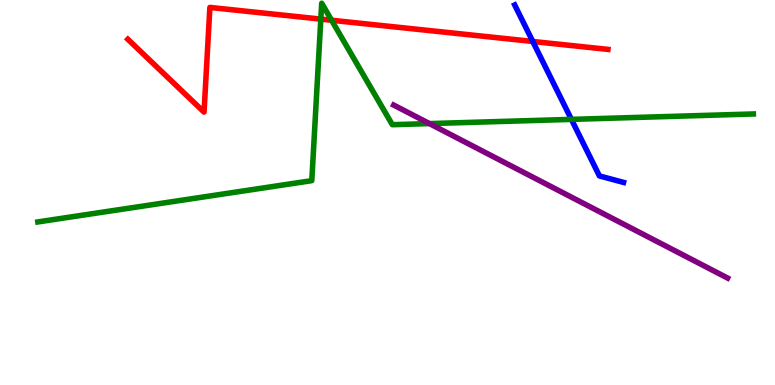[{'lines': ['blue', 'red'], 'intersections': [{'x': 6.87, 'y': 8.92}]}, {'lines': ['green', 'red'], 'intersections': [{'x': 4.14, 'y': 9.5}, {'x': 4.28, 'y': 9.47}]}, {'lines': ['purple', 'red'], 'intersections': []}, {'lines': ['blue', 'green'], 'intersections': [{'x': 7.37, 'y': 6.9}]}, {'lines': ['blue', 'purple'], 'intersections': []}, {'lines': ['green', 'purple'], 'intersections': [{'x': 5.54, 'y': 6.79}]}]